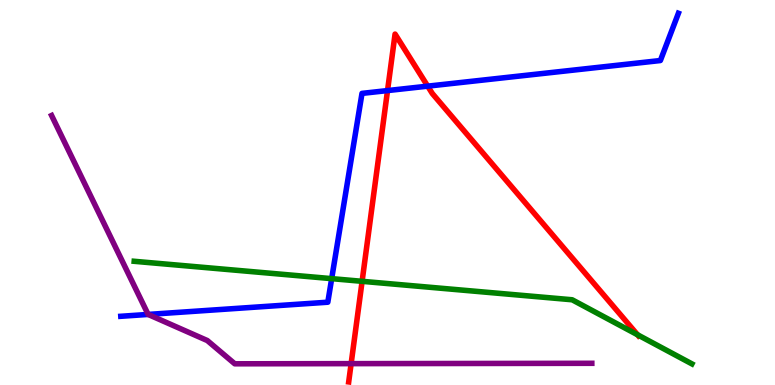[{'lines': ['blue', 'red'], 'intersections': [{'x': 5.0, 'y': 7.65}, {'x': 5.52, 'y': 7.76}]}, {'lines': ['green', 'red'], 'intersections': [{'x': 4.67, 'y': 2.69}, {'x': 8.23, 'y': 1.3}]}, {'lines': ['purple', 'red'], 'intersections': [{'x': 4.53, 'y': 0.555}]}, {'lines': ['blue', 'green'], 'intersections': [{'x': 4.28, 'y': 2.76}]}, {'lines': ['blue', 'purple'], 'intersections': [{'x': 1.91, 'y': 1.83}]}, {'lines': ['green', 'purple'], 'intersections': []}]